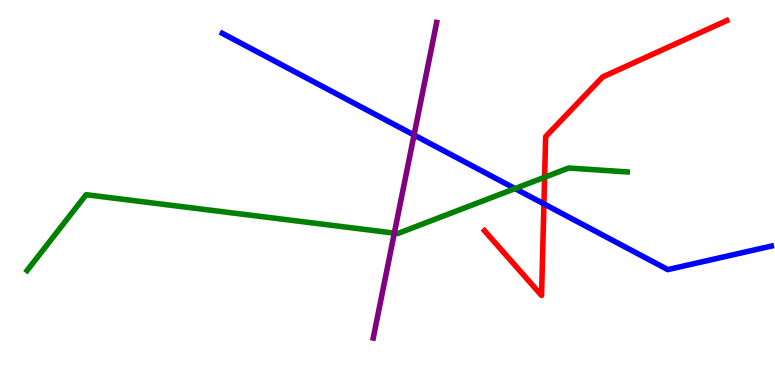[{'lines': ['blue', 'red'], 'intersections': [{'x': 7.02, 'y': 4.7}]}, {'lines': ['green', 'red'], 'intersections': [{'x': 7.03, 'y': 5.4}]}, {'lines': ['purple', 'red'], 'intersections': []}, {'lines': ['blue', 'green'], 'intersections': [{'x': 6.65, 'y': 5.1}]}, {'lines': ['blue', 'purple'], 'intersections': [{'x': 5.34, 'y': 6.49}]}, {'lines': ['green', 'purple'], 'intersections': [{'x': 5.09, 'y': 3.94}]}]